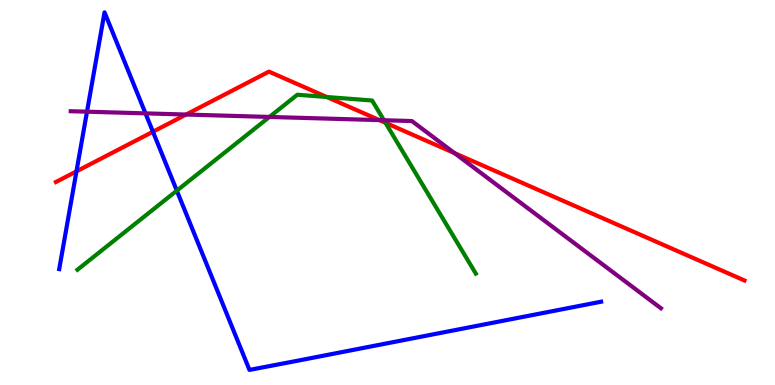[{'lines': ['blue', 'red'], 'intersections': [{'x': 0.987, 'y': 5.55}, {'x': 1.97, 'y': 6.58}]}, {'lines': ['green', 'red'], 'intersections': [{'x': 4.22, 'y': 7.48}, {'x': 4.97, 'y': 6.81}]}, {'lines': ['purple', 'red'], 'intersections': [{'x': 2.4, 'y': 7.02}, {'x': 4.9, 'y': 6.88}, {'x': 5.87, 'y': 6.02}]}, {'lines': ['blue', 'green'], 'intersections': [{'x': 2.28, 'y': 5.05}]}, {'lines': ['blue', 'purple'], 'intersections': [{'x': 1.12, 'y': 7.1}, {'x': 1.88, 'y': 7.06}]}, {'lines': ['green', 'purple'], 'intersections': [{'x': 3.48, 'y': 6.96}, {'x': 4.95, 'y': 6.88}]}]